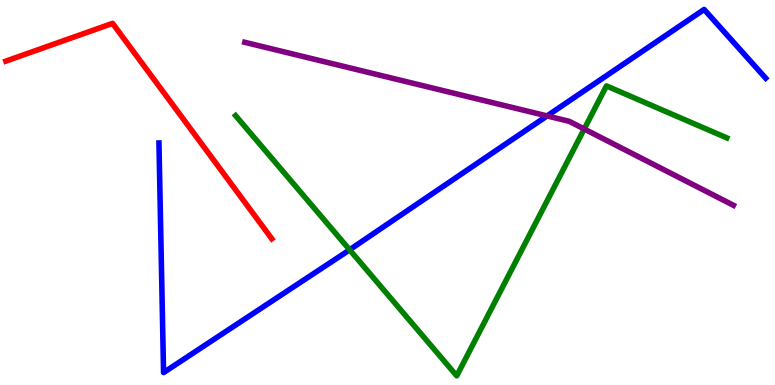[{'lines': ['blue', 'red'], 'intersections': []}, {'lines': ['green', 'red'], 'intersections': []}, {'lines': ['purple', 'red'], 'intersections': []}, {'lines': ['blue', 'green'], 'intersections': [{'x': 4.51, 'y': 3.51}]}, {'lines': ['blue', 'purple'], 'intersections': [{'x': 7.06, 'y': 6.99}]}, {'lines': ['green', 'purple'], 'intersections': [{'x': 7.54, 'y': 6.65}]}]